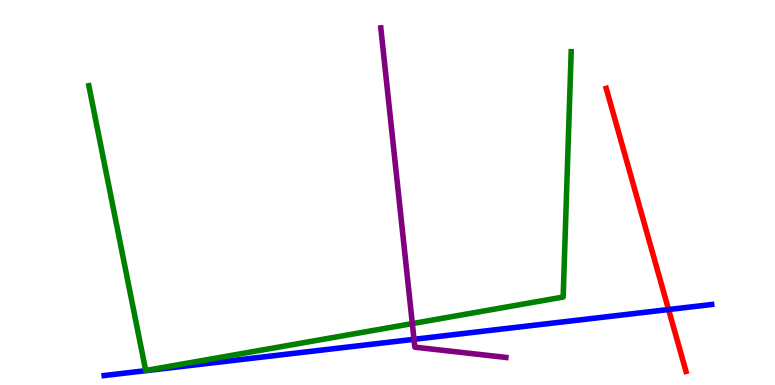[{'lines': ['blue', 'red'], 'intersections': [{'x': 8.63, 'y': 1.96}]}, {'lines': ['green', 'red'], 'intersections': []}, {'lines': ['purple', 'red'], 'intersections': []}, {'lines': ['blue', 'green'], 'intersections': []}, {'lines': ['blue', 'purple'], 'intersections': [{'x': 5.34, 'y': 1.19}]}, {'lines': ['green', 'purple'], 'intersections': [{'x': 5.32, 'y': 1.6}]}]